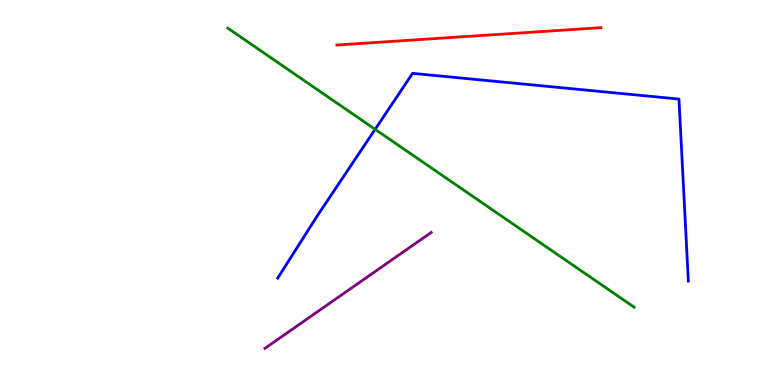[{'lines': ['blue', 'red'], 'intersections': []}, {'lines': ['green', 'red'], 'intersections': []}, {'lines': ['purple', 'red'], 'intersections': []}, {'lines': ['blue', 'green'], 'intersections': [{'x': 4.84, 'y': 6.64}]}, {'lines': ['blue', 'purple'], 'intersections': []}, {'lines': ['green', 'purple'], 'intersections': []}]